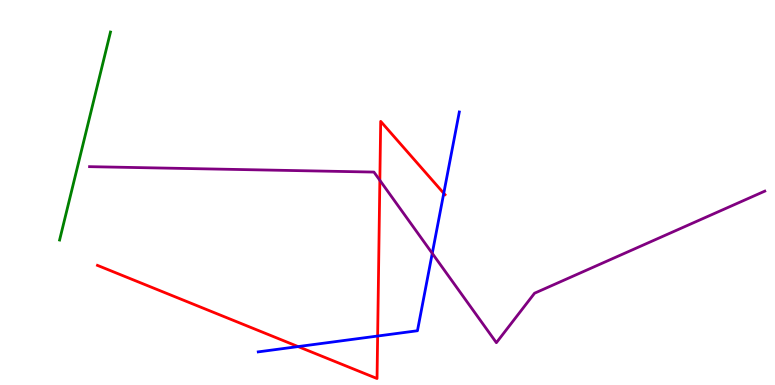[{'lines': ['blue', 'red'], 'intersections': [{'x': 3.85, 'y': 0.998}, {'x': 4.87, 'y': 1.27}, {'x': 5.73, 'y': 4.98}]}, {'lines': ['green', 'red'], 'intersections': []}, {'lines': ['purple', 'red'], 'intersections': [{'x': 4.9, 'y': 5.32}]}, {'lines': ['blue', 'green'], 'intersections': []}, {'lines': ['blue', 'purple'], 'intersections': [{'x': 5.58, 'y': 3.42}]}, {'lines': ['green', 'purple'], 'intersections': []}]